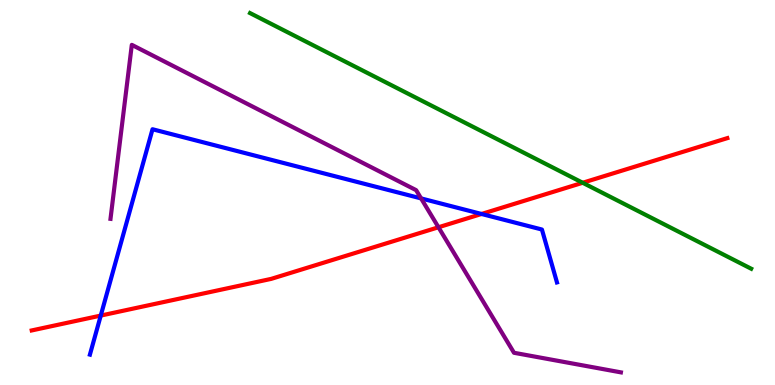[{'lines': ['blue', 'red'], 'intersections': [{'x': 1.3, 'y': 1.8}, {'x': 6.21, 'y': 4.44}]}, {'lines': ['green', 'red'], 'intersections': [{'x': 7.52, 'y': 5.25}]}, {'lines': ['purple', 'red'], 'intersections': [{'x': 5.66, 'y': 4.1}]}, {'lines': ['blue', 'green'], 'intersections': []}, {'lines': ['blue', 'purple'], 'intersections': [{'x': 5.43, 'y': 4.85}]}, {'lines': ['green', 'purple'], 'intersections': []}]